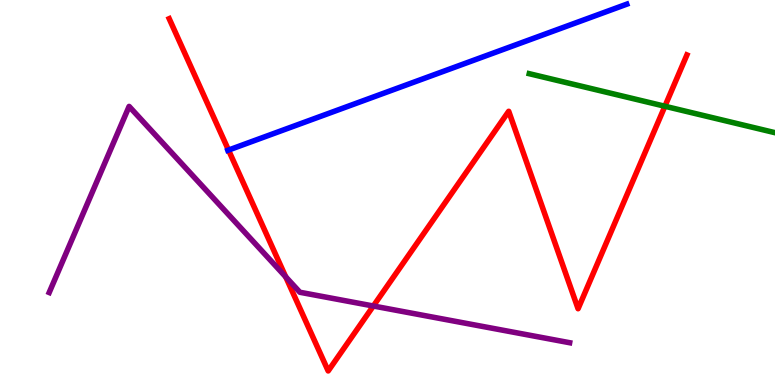[{'lines': ['blue', 'red'], 'intersections': [{'x': 2.95, 'y': 6.1}]}, {'lines': ['green', 'red'], 'intersections': [{'x': 8.58, 'y': 7.24}]}, {'lines': ['purple', 'red'], 'intersections': [{'x': 3.69, 'y': 2.81}, {'x': 4.82, 'y': 2.05}]}, {'lines': ['blue', 'green'], 'intersections': []}, {'lines': ['blue', 'purple'], 'intersections': []}, {'lines': ['green', 'purple'], 'intersections': []}]